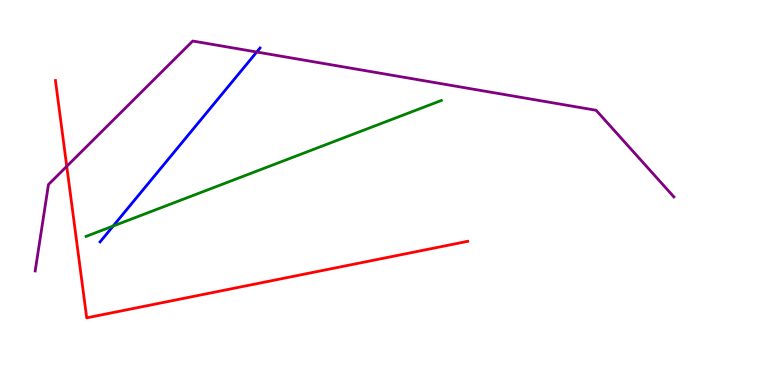[{'lines': ['blue', 'red'], 'intersections': []}, {'lines': ['green', 'red'], 'intersections': []}, {'lines': ['purple', 'red'], 'intersections': [{'x': 0.861, 'y': 5.68}]}, {'lines': ['blue', 'green'], 'intersections': [{'x': 1.46, 'y': 4.13}]}, {'lines': ['blue', 'purple'], 'intersections': [{'x': 3.31, 'y': 8.65}]}, {'lines': ['green', 'purple'], 'intersections': []}]